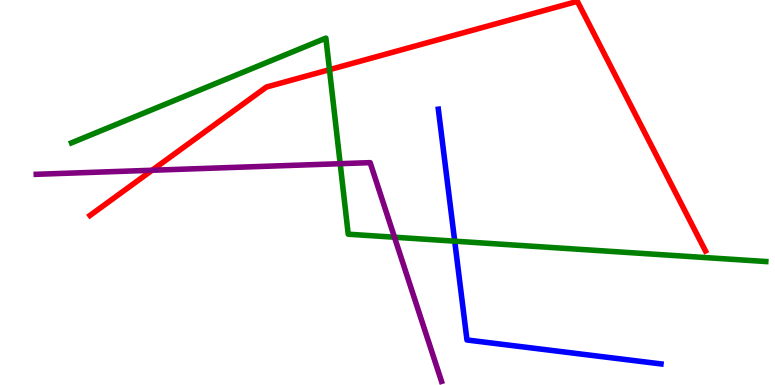[{'lines': ['blue', 'red'], 'intersections': []}, {'lines': ['green', 'red'], 'intersections': [{'x': 4.25, 'y': 8.19}]}, {'lines': ['purple', 'red'], 'intersections': [{'x': 1.96, 'y': 5.58}]}, {'lines': ['blue', 'green'], 'intersections': [{'x': 5.87, 'y': 3.74}]}, {'lines': ['blue', 'purple'], 'intersections': []}, {'lines': ['green', 'purple'], 'intersections': [{'x': 4.39, 'y': 5.75}, {'x': 5.09, 'y': 3.84}]}]